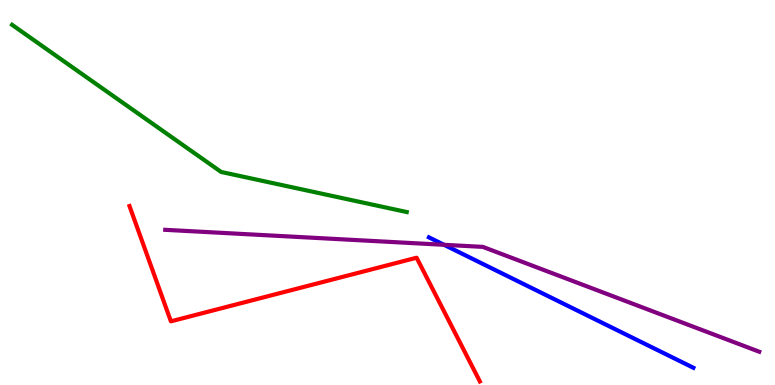[{'lines': ['blue', 'red'], 'intersections': []}, {'lines': ['green', 'red'], 'intersections': []}, {'lines': ['purple', 'red'], 'intersections': []}, {'lines': ['blue', 'green'], 'intersections': []}, {'lines': ['blue', 'purple'], 'intersections': [{'x': 5.73, 'y': 3.64}]}, {'lines': ['green', 'purple'], 'intersections': []}]